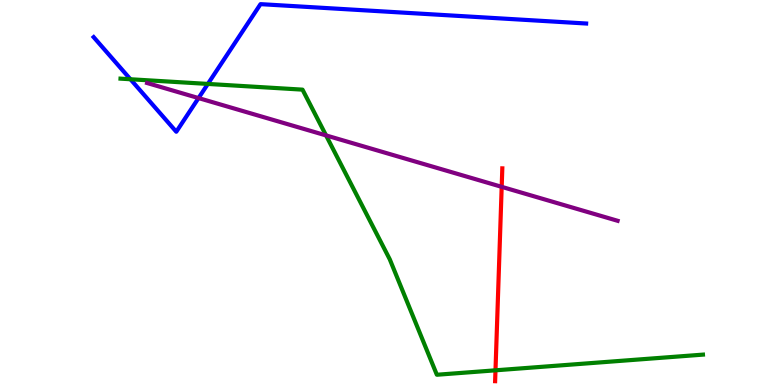[{'lines': ['blue', 'red'], 'intersections': []}, {'lines': ['green', 'red'], 'intersections': [{'x': 6.39, 'y': 0.381}]}, {'lines': ['purple', 'red'], 'intersections': [{'x': 6.47, 'y': 5.15}]}, {'lines': ['blue', 'green'], 'intersections': [{'x': 1.68, 'y': 7.94}, {'x': 2.68, 'y': 7.82}]}, {'lines': ['blue', 'purple'], 'intersections': [{'x': 2.56, 'y': 7.45}]}, {'lines': ['green', 'purple'], 'intersections': [{'x': 4.21, 'y': 6.48}]}]